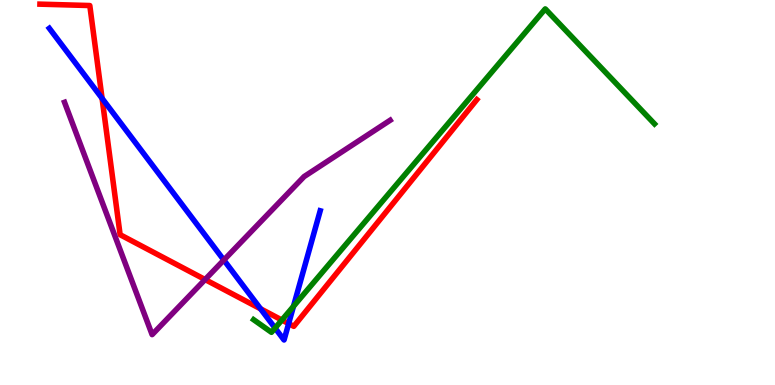[{'lines': ['blue', 'red'], 'intersections': [{'x': 1.32, 'y': 7.45}, {'x': 3.36, 'y': 1.98}, {'x': 3.72, 'y': 1.59}]}, {'lines': ['green', 'red'], 'intersections': [{'x': 3.64, 'y': 1.69}]}, {'lines': ['purple', 'red'], 'intersections': [{'x': 2.65, 'y': 2.74}]}, {'lines': ['blue', 'green'], 'intersections': [{'x': 3.55, 'y': 1.48}, {'x': 3.79, 'y': 2.04}]}, {'lines': ['blue', 'purple'], 'intersections': [{'x': 2.89, 'y': 3.25}]}, {'lines': ['green', 'purple'], 'intersections': []}]